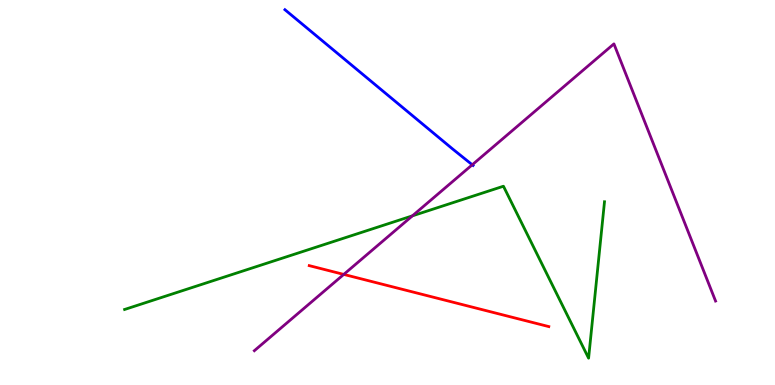[{'lines': ['blue', 'red'], 'intersections': []}, {'lines': ['green', 'red'], 'intersections': []}, {'lines': ['purple', 'red'], 'intersections': [{'x': 4.44, 'y': 2.87}]}, {'lines': ['blue', 'green'], 'intersections': []}, {'lines': ['blue', 'purple'], 'intersections': [{'x': 6.09, 'y': 5.72}]}, {'lines': ['green', 'purple'], 'intersections': [{'x': 5.32, 'y': 4.39}]}]